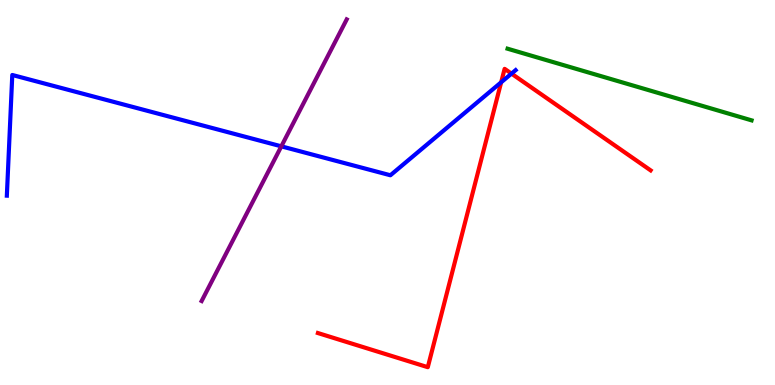[{'lines': ['blue', 'red'], 'intersections': [{'x': 6.47, 'y': 7.86}, {'x': 6.6, 'y': 8.09}]}, {'lines': ['green', 'red'], 'intersections': []}, {'lines': ['purple', 'red'], 'intersections': []}, {'lines': ['blue', 'green'], 'intersections': []}, {'lines': ['blue', 'purple'], 'intersections': [{'x': 3.63, 'y': 6.2}]}, {'lines': ['green', 'purple'], 'intersections': []}]